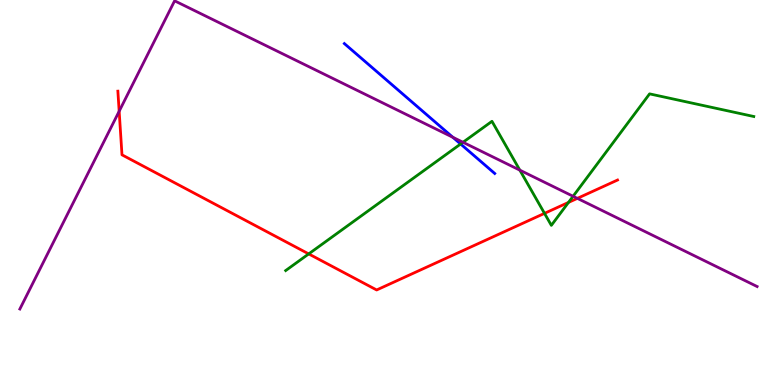[{'lines': ['blue', 'red'], 'intersections': []}, {'lines': ['green', 'red'], 'intersections': [{'x': 3.98, 'y': 3.4}, {'x': 7.03, 'y': 4.46}, {'x': 7.34, 'y': 4.74}]}, {'lines': ['purple', 'red'], 'intersections': [{'x': 1.54, 'y': 7.11}, {'x': 7.45, 'y': 4.85}]}, {'lines': ['blue', 'green'], 'intersections': [{'x': 5.94, 'y': 6.26}]}, {'lines': ['blue', 'purple'], 'intersections': [{'x': 5.84, 'y': 6.43}]}, {'lines': ['green', 'purple'], 'intersections': [{'x': 5.97, 'y': 6.3}, {'x': 6.71, 'y': 5.58}, {'x': 7.39, 'y': 4.9}]}]